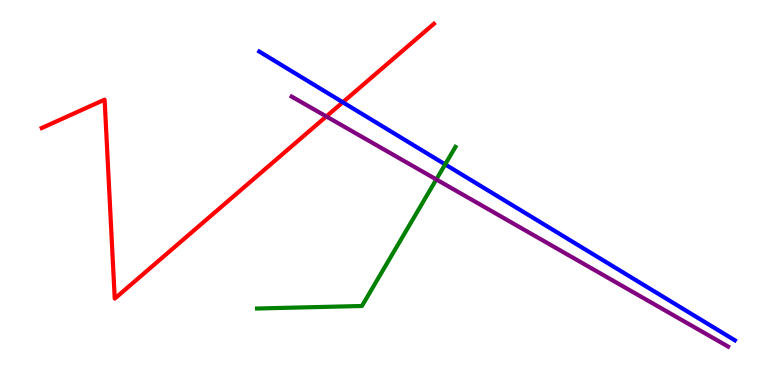[{'lines': ['blue', 'red'], 'intersections': [{'x': 4.42, 'y': 7.34}]}, {'lines': ['green', 'red'], 'intersections': []}, {'lines': ['purple', 'red'], 'intersections': [{'x': 4.21, 'y': 6.98}]}, {'lines': ['blue', 'green'], 'intersections': [{'x': 5.74, 'y': 5.73}]}, {'lines': ['blue', 'purple'], 'intersections': []}, {'lines': ['green', 'purple'], 'intersections': [{'x': 5.63, 'y': 5.34}]}]